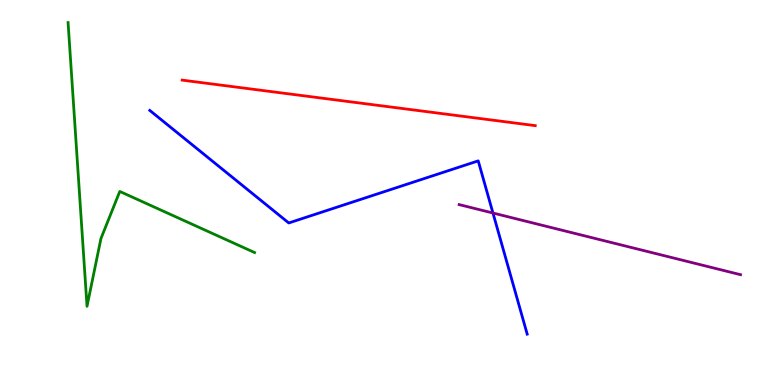[{'lines': ['blue', 'red'], 'intersections': []}, {'lines': ['green', 'red'], 'intersections': []}, {'lines': ['purple', 'red'], 'intersections': []}, {'lines': ['blue', 'green'], 'intersections': []}, {'lines': ['blue', 'purple'], 'intersections': [{'x': 6.36, 'y': 4.47}]}, {'lines': ['green', 'purple'], 'intersections': []}]